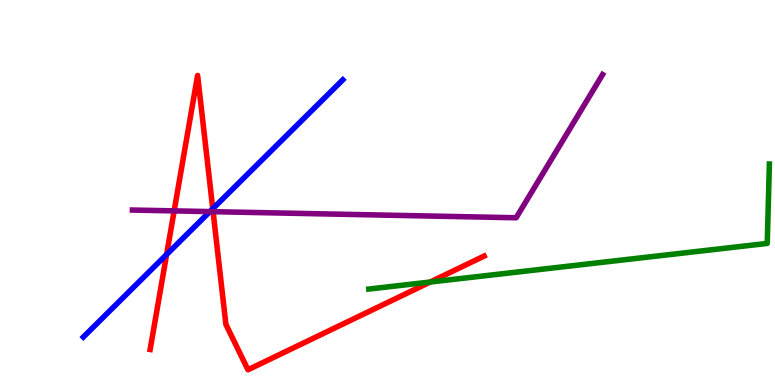[{'lines': ['blue', 'red'], 'intersections': [{'x': 2.15, 'y': 3.39}, {'x': 2.75, 'y': 4.58}]}, {'lines': ['green', 'red'], 'intersections': [{'x': 5.55, 'y': 2.67}]}, {'lines': ['purple', 'red'], 'intersections': [{'x': 2.25, 'y': 4.52}, {'x': 2.75, 'y': 4.5}]}, {'lines': ['blue', 'green'], 'intersections': []}, {'lines': ['blue', 'purple'], 'intersections': [{'x': 2.71, 'y': 4.5}]}, {'lines': ['green', 'purple'], 'intersections': []}]